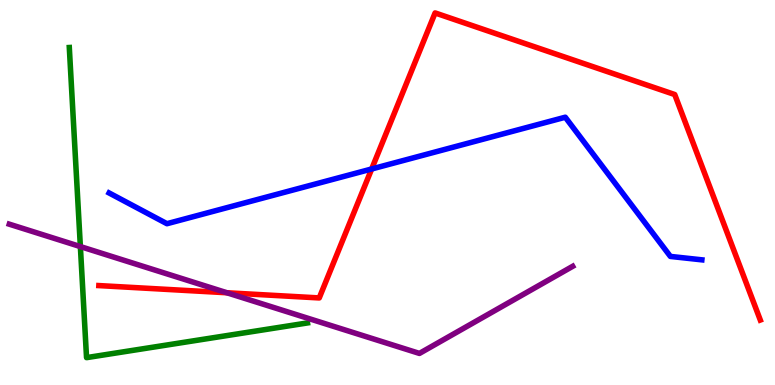[{'lines': ['blue', 'red'], 'intersections': [{'x': 4.8, 'y': 5.61}]}, {'lines': ['green', 'red'], 'intersections': []}, {'lines': ['purple', 'red'], 'intersections': [{'x': 2.93, 'y': 2.4}]}, {'lines': ['blue', 'green'], 'intersections': []}, {'lines': ['blue', 'purple'], 'intersections': []}, {'lines': ['green', 'purple'], 'intersections': [{'x': 1.04, 'y': 3.6}]}]